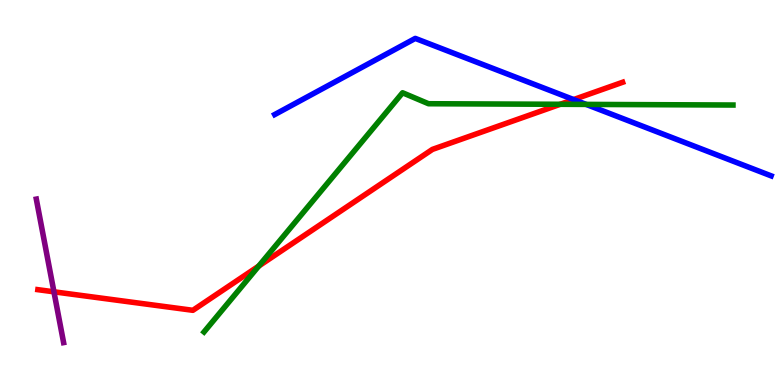[{'lines': ['blue', 'red'], 'intersections': [{'x': 7.4, 'y': 7.41}]}, {'lines': ['green', 'red'], 'intersections': [{'x': 3.34, 'y': 3.09}, {'x': 7.23, 'y': 7.29}]}, {'lines': ['purple', 'red'], 'intersections': [{'x': 0.696, 'y': 2.42}]}, {'lines': ['blue', 'green'], 'intersections': [{'x': 7.56, 'y': 7.29}]}, {'lines': ['blue', 'purple'], 'intersections': []}, {'lines': ['green', 'purple'], 'intersections': []}]